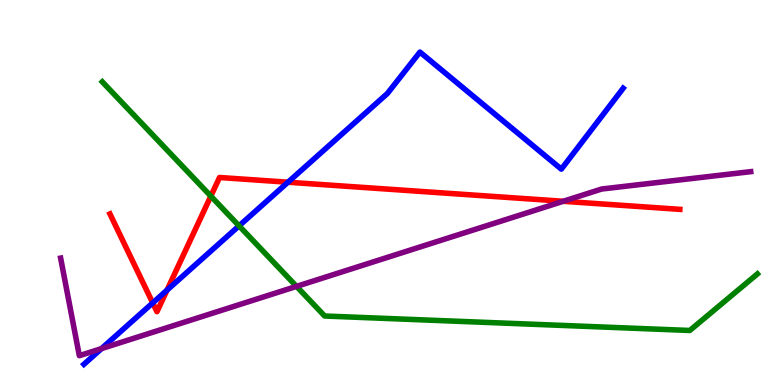[{'lines': ['blue', 'red'], 'intersections': [{'x': 1.97, 'y': 2.13}, {'x': 2.15, 'y': 2.46}, {'x': 3.72, 'y': 5.27}]}, {'lines': ['green', 'red'], 'intersections': [{'x': 2.72, 'y': 4.91}]}, {'lines': ['purple', 'red'], 'intersections': [{'x': 7.27, 'y': 4.77}]}, {'lines': ['blue', 'green'], 'intersections': [{'x': 3.08, 'y': 4.13}]}, {'lines': ['blue', 'purple'], 'intersections': [{'x': 1.31, 'y': 0.945}]}, {'lines': ['green', 'purple'], 'intersections': [{'x': 3.83, 'y': 2.56}]}]